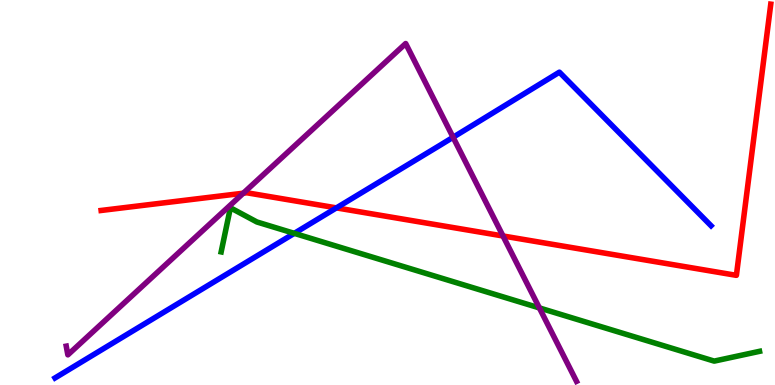[{'lines': ['blue', 'red'], 'intersections': [{'x': 4.34, 'y': 4.6}]}, {'lines': ['green', 'red'], 'intersections': []}, {'lines': ['purple', 'red'], 'intersections': [{'x': 3.14, 'y': 4.98}, {'x': 6.49, 'y': 3.87}]}, {'lines': ['blue', 'green'], 'intersections': [{'x': 3.8, 'y': 3.94}]}, {'lines': ['blue', 'purple'], 'intersections': [{'x': 5.85, 'y': 6.43}]}, {'lines': ['green', 'purple'], 'intersections': [{'x': 6.96, 'y': 2.0}]}]